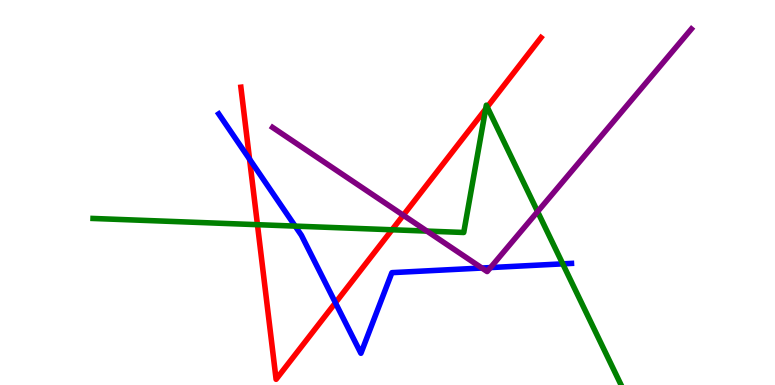[{'lines': ['blue', 'red'], 'intersections': [{'x': 3.22, 'y': 5.87}, {'x': 4.33, 'y': 2.14}]}, {'lines': ['green', 'red'], 'intersections': [{'x': 3.32, 'y': 4.16}, {'x': 5.06, 'y': 4.03}, {'x': 6.27, 'y': 7.17}, {'x': 6.29, 'y': 7.22}]}, {'lines': ['purple', 'red'], 'intersections': [{'x': 5.2, 'y': 4.41}]}, {'lines': ['blue', 'green'], 'intersections': [{'x': 3.81, 'y': 4.13}, {'x': 7.26, 'y': 3.15}]}, {'lines': ['blue', 'purple'], 'intersections': [{'x': 6.22, 'y': 3.04}, {'x': 6.33, 'y': 3.05}]}, {'lines': ['green', 'purple'], 'intersections': [{'x': 5.51, 'y': 4.0}, {'x': 6.94, 'y': 4.5}]}]